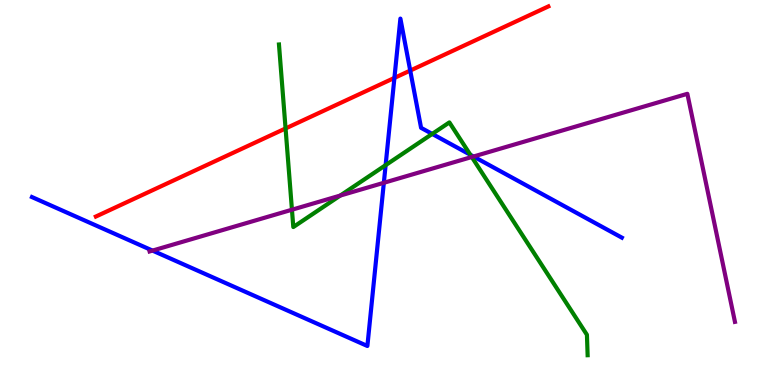[{'lines': ['blue', 'red'], 'intersections': [{'x': 5.09, 'y': 7.98}, {'x': 5.29, 'y': 8.17}]}, {'lines': ['green', 'red'], 'intersections': [{'x': 3.68, 'y': 6.66}]}, {'lines': ['purple', 'red'], 'intersections': []}, {'lines': ['blue', 'green'], 'intersections': [{'x': 4.98, 'y': 5.71}, {'x': 5.58, 'y': 6.52}, {'x': 6.07, 'y': 5.98}]}, {'lines': ['blue', 'purple'], 'intersections': [{'x': 1.97, 'y': 3.49}, {'x': 4.95, 'y': 5.25}, {'x': 6.11, 'y': 5.93}]}, {'lines': ['green', 'purple'], 'intersections': [{'x': 3.77, 'y': 4.55}, {'x': 4.39, 'y': 4.92}, {'x': 6.09, 'y': 5.92}]}]